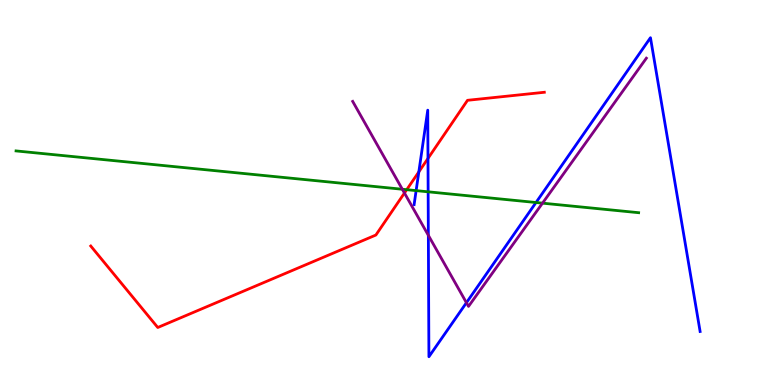[{'lines': ['blue', 'red'], 'intersections': [{'x': 5.4, 'y': 5.54}, {'x': 5.52, 'y': 5.88}]}, {'lines': ['green', 'red'], 'intersections': [{'x': 5.25, 'y': 5.07}]}, {'lines': ['purple', 'red'], 'intersections': [{'x': 5.22, 'y': 4.99}]}, {'lines': ['blue', 'green'], 'intersections': [{'x': 5.37, 'y': 5.05}, {'x': 5.52, 'y': 5.02}, {'x': 6.92, 'y': 4.74}]}, {'lines': ['blue', 'purple'], 'intersections': [{'x': 5.53, 'y': 3.89}, {'x': 6.02, 'y': 2.14}]}, {'lines': ['green', 'purple'], 'intersections': [{'x': 5.19, 'y': 5.08}, {'x': 7.0, 'y': 4.72}]}]